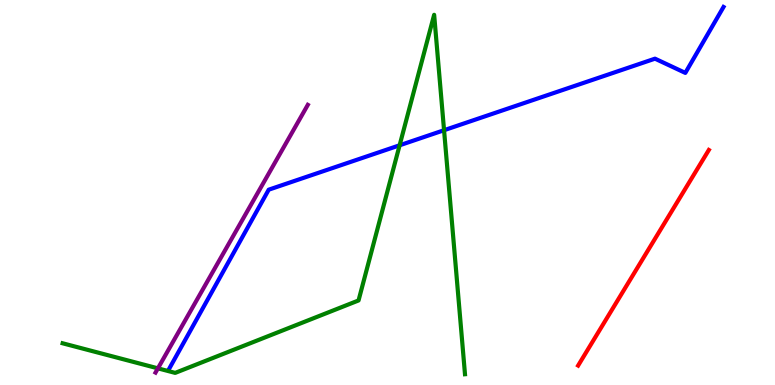[{'lines': ['blue', 'red'], 'intersections': []}, {'lines': ['green', 'red'], 'intersections': []}, {'lines': ['purple', 'red'], 'intersections': []}, {'lines': ['blue', 'green'], 'intersections': [{'x': 5.16, 'y': 6.23}, {'x': 5.73, 'y': 6.62}]}, {'lines': ['blue', 'purple'], 'intersections': []}, {'lines': ['green', 'purple'], 'intersections': [{'x': 2.04, 'y': 0.433}]}]